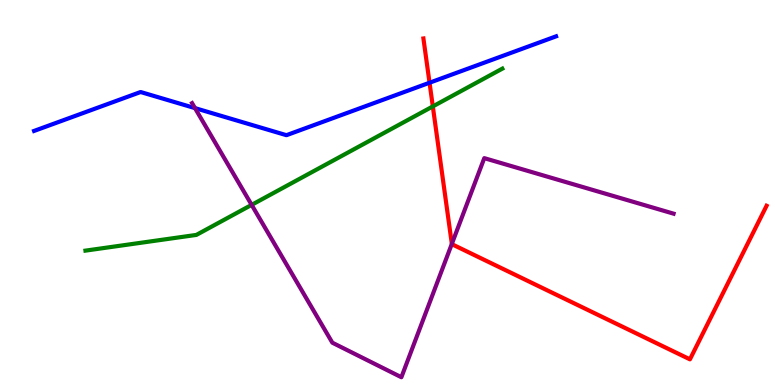[{'lines': ['blue', 'red'], 'intersections': [{'x': 5.54, 'y': 7.85}]}, {'lines': ['green', 'red'], 'intersections': [{'x': 5.58, 'y': 7.24}]}, {'lines': ['purple', 'red'], 'intersections': [{'x': 5.83, 'y': 3.66}]}, {'lines': ['blue', 'green'], 'intersections': []}, {'lines': ['blue', 'purple'], 'intersections': [{'x': 2.52, 'y': 7.19}]}, {'lines': ['green', 'purple'], 'intersections': [{'x': 3.25, 'y': 4.68}]}]